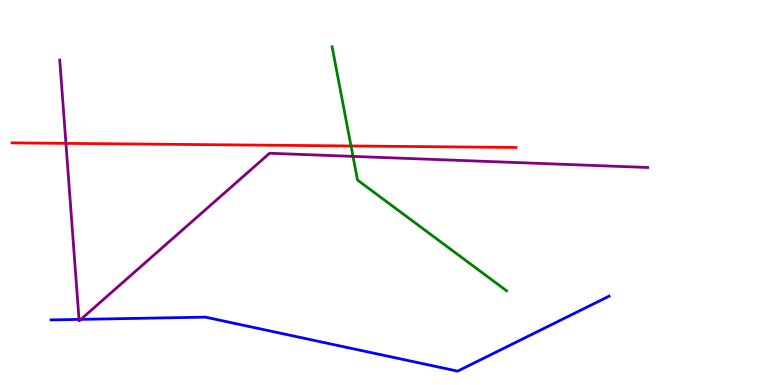[{'lines': ['blue', 'red'], 'intersections': []}, {'lines': ['green', 'red'], 'intersections': [{'x': 4.53, 'y': 6.21}]}, {'lines': ['purple', 'red'], 'intersections': [{'x': 0.851, 'y': 6.28}]}, {'lines': ['blue', 'green'], 'intersections': []}, {'lines': ['blue', 'purple'], 'intersections': [{'x': 1.02, 'y': 1.7}, {'x': 1.04, 'y': 1.7}]}, {'lines': ['green', 'purple'], 'intersections': [{'x': 4.55, 'y': 5.94}]}]